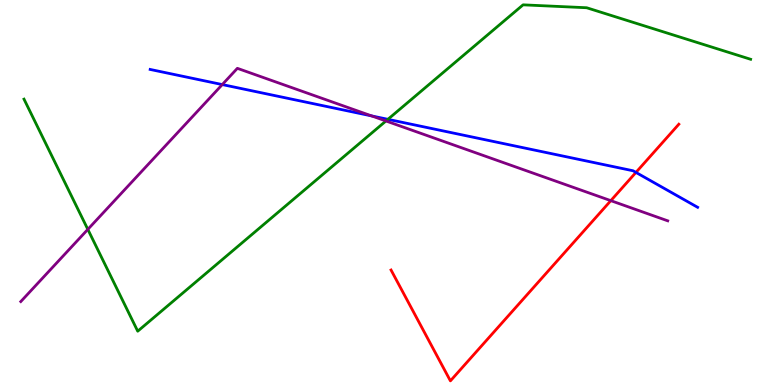[{'lines': ['blue', 'red'], 'intersections': [{'x': 8.21, 'y': 5.52}]}, {'lines': ['green', 'red'], 'intersections': []}, {'lines': ['purple', 'red'], 'intersections': [{'x': 7.88, 'y': 4.79}]}, {'lines': ['blue', 'green'], 'intersections': [{'x': 5.01, 'y': 6.9}]}, {'lines': ['blue', 'purple'], 'intersections': [{'x': 2.87, 'y': 7.8}, {'x': 4.8, 'y': 6.99}]}, {'lines': ['green', 'purple'], 'intersections': [{'x': 1.13, 'y': 4.04}, {'x': 4.98, 'y': 6.86}]}]